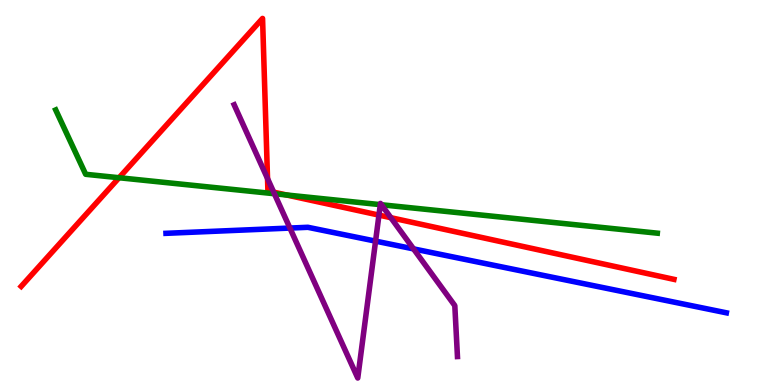[{'lines': ['blue', 'red'], 'intersections': []}, {'lines': ['green', 'red'], 'intersections': [{'x': 1.54, 'y': 5.38}, {'x': 3.7, 'y': 4.94}]}, {'lines': ['purple', 'red'], 'intersections': [{'x': 3.45, 'y': 5.36}, {'x': 3.53, 'y': 5.01}, {'x': 4.89, 'y': 4.41}, {'x': 5.04, 'y': 4.35}]}, {'lines': ['blue', 'green'], 'intersections': []}, {'lines': ['blue', 'purple'], 'intersections': [{'x': 3.74, 'y': 4.08}, {'x': 4.85, 'y': 3.74}, {'x': 5.34, 'y': 3.54}]}, {'lines': ['green', 'purple'], 'intersections': [{'x': 3.54, 'y': 4.97}, {'x': 4.91, 'y': 4.68}, {'x': 4.92, 'y': 4.68}]}]